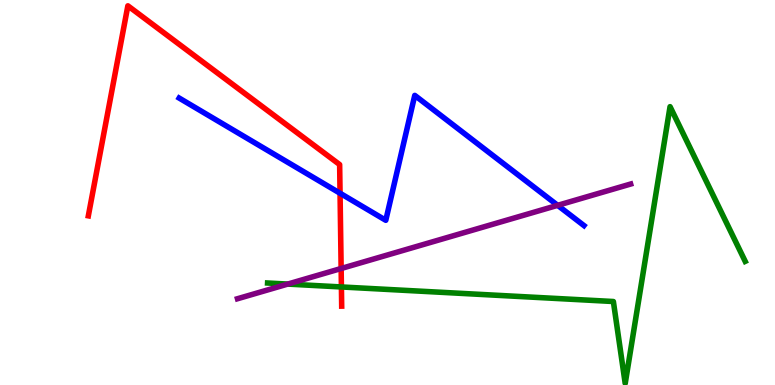[{'lines': ['blue', 'red'], 'intersections': [{'x': 4.39, 'y': 4.98}]}, {'lines': ['green', 'red'], 'intersections': [{'x': 4.41, 'y': 2.55}]}, {'lines': ['purple', 'red'], 'intersections': [{'x': 4.4, 'y': 3.03}]}, {'lines': ['blue', 'green'], 'intersections': []}, {'lines': ['blue', 'purple'], 'intersections': [{'x': 7.2, 'y': 4.67}]}, {'lines': ['green', 'purple'], 'intersections': [{'x': 3.71, 'y': 2.62}]}]